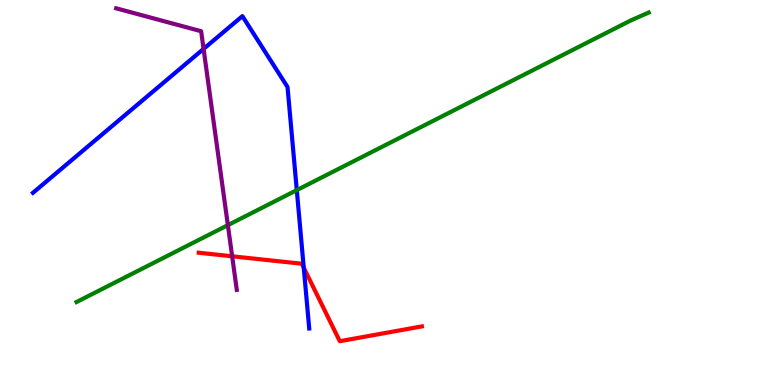[{'lines': ['blue', 'red'], 'intersections': [{'x': 3.92, 'y': 3.05}]}, {'lines': ['green', 'red'], 'intersections': []}, {'lines': ['purple', 'red'], 'intersections': [{'x': 3.0, 'y': 3.34}]}, {'lines': ['blue', 'green'], 'intersections': [{'x': 3.83, 'y': 5.06}]}, {'lines': ['blue', 'purple'], 'intersections': [{'x': 2.63, 'y': 8.73}]}, {'lines': ['green', 'purple'], 'intersections': [{'x': 2.94, 'y': 4.15}]}]